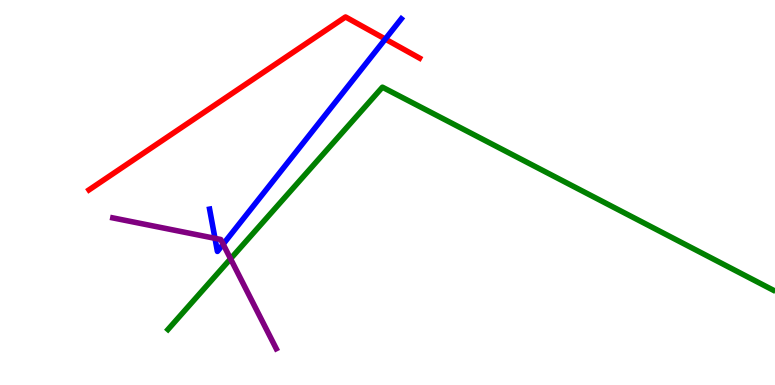[{'lines': ['blue', 'red'], 'intersections': [{'x': 4.97, 'y': 8.99}]}, {'lines': ['green', 'red'], 'intersections': []}, {'lines': ['purple', 'red'], 'intersections': []}, {'lines': ['blue', 'green'], 'intersections': []}, {'lines': ['blue', 'purple'], 'intersections': [{'x': 2.77, 'y': 3.81}, {'x': 2.88, 'y': 3.66}]}, {'lines': ['green', 'purple'], 'intersections': [{'x': 2.97, 'y': 3.28}]}]